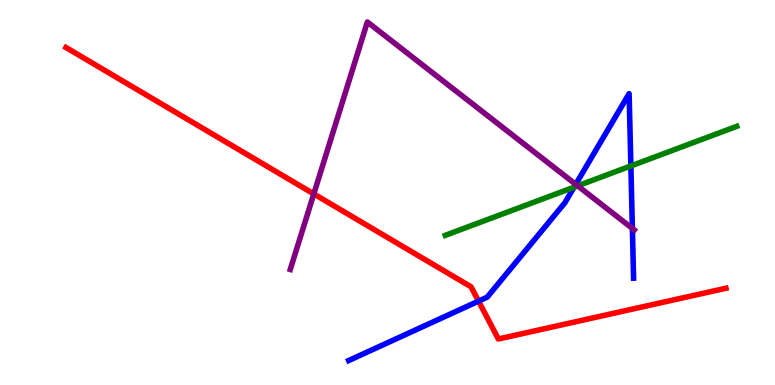[{'lines': ['blue', 'red'], 'intersections': [{'x': 6.17, 'y': 2.18}]}, {'lines': ['green', 'red'], 'intersections': []}, {'lines': ['purple', 'red'], 'intersections': [{'x': 4.05, 'y': 4.96}]}, {'lines': ['blue', 'green'], 'intersections': [{'x': 7.41, 'y': 5.14}, {'x': 8.14, 'y': 5.69}]}, {'lines': ['blue', 'purple'], 'intersections': [{'x': 7.43, 'y': 5.21}, {'x': 8.16, 'y': 4.07}]}, {'lines': ['green', 'purple'], 'intersections': [{'x': 7.45, 'y': 5.17}]}]